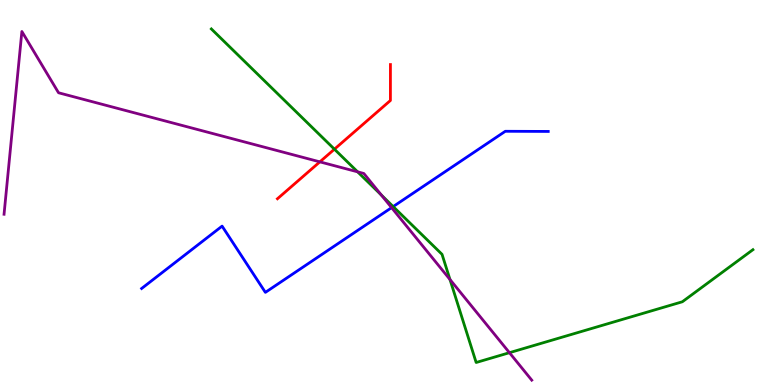[{'lines': ['blue', 'red'], 'intersections': []}, {'lines': ['green', 'red'], 'intersections': [{'x': 4.32, 'y': 6.12}]}, {'lines': ['purple', 'red'], 'intersections': [{'x': 4.13, 'y': 5.8}]}, {'lines': ['blue', 'green'], 'intersections': [{'x': 5.07, 'y': 4.63}]}, {'lines': ['blue', 'purple'], 'intersections': [{'x': 5.05, 'y': 4.61}]}, {'lines': ['green', 'purple'], 'intersections': [{'x': 4.61, 'y': 5.54}, {'x': 4.92, 'y': 4.93}, {'x': 5.81, 'y': 2.74}, {'x': 6.57, 'y': 0.839}]}]